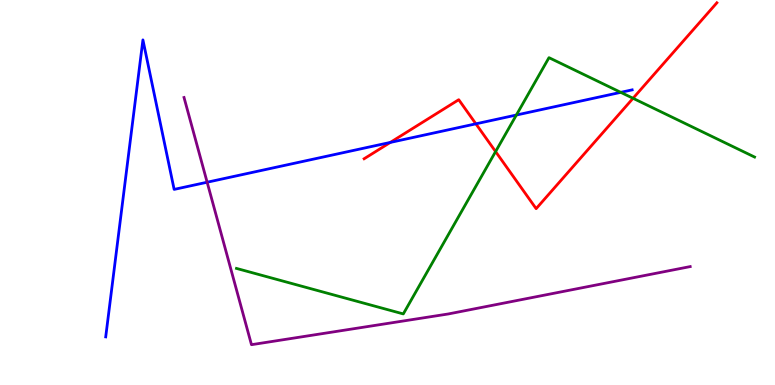[{'lines': ['blue', 'red'], 'intersections': [{'x': 5.04, 'y': 6.3}, {'x': 6.14, 'y': 6.78}]}, {'lines': ['green', 'red'], 'intersections': [{'x': 6.39, 'y': 6.06}, {'x': 8.17, 'y': 7.45}]}, {'lines': ['purple', 'red'], 'intersections': []}, {'lines': ['blue', 'green'], 'intersections': [{'x': 6.66, 'y': 7.01}, {'x': 8.01, 'y': 7.6}]}, {'lines': ['blue', 'purple'], 'intersections': [{'x': 2.67, 'y': 5.27}]}, {'lines': ['green', 'purple'], 'intersections': []}]